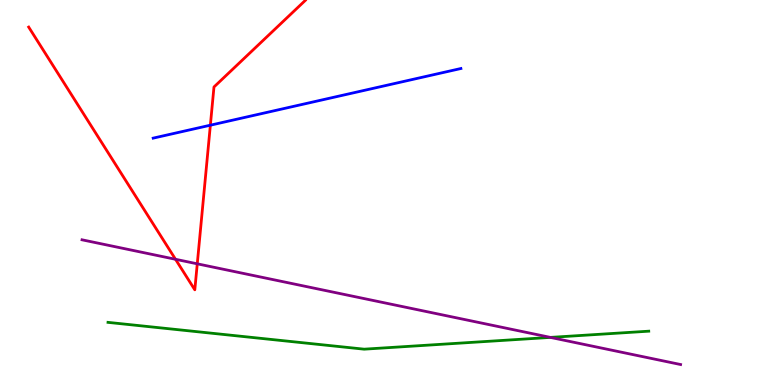[{'lines': ['blue', 'red'], 'intersections': [{'x': 2.71, 'y': 6.75}]}, {'lines': ['green', 'red'], 'intersections': []}, {'lines': ['purple', 'red'], 'intersections': [{'x': 2.26, 'y': 3.27}, {'x': 2.55, 'y': 3.15}]}, {'lines': ['blue', 'green'], 'intersections': []}, {'lines': ['blue', 'purple'], 'intersections': []}, {'lines': ['green', 'purple'], 'intersections': [{'x': 7.1, 'y': 1.24}]}]